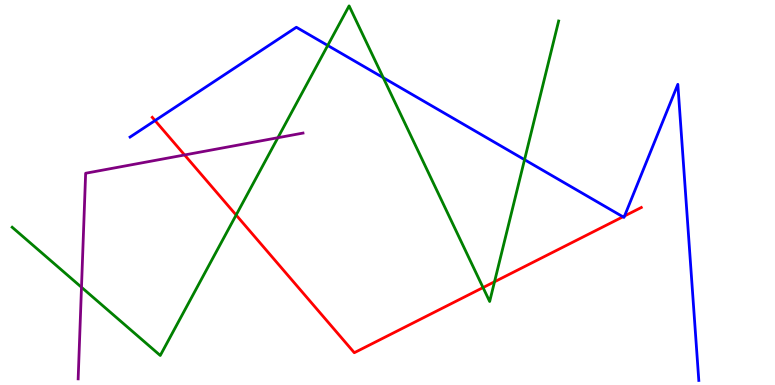[{'lines': ['blue', 'red'], 'intersections': [{'x': 2.0, 'y': 6.87}, {'x': 8.04, 'y': 4.37}, {'x': 8.06, 'y': 4.39}]}, {'lines': ['green', 'red'], 'intersections': [{'x': 3.05, 'y': 4.41}, {'x': 6.23, 'y': 2.53}, {'x': 6.38, 'y': 2.68}]}, {'lines': ['purple', 'red'], 'intersections': [{'x': 2.38, 'y': 5.97}]}, {'lines': ['blue', 'green'], 'intersections': [{'x': 4.23, 'y': 8.82}, {'x': 4.95, 'y': 7.98}, {'x': 6.77, 'y': 5.85}]}, {'lines': ['blue', 'purple'], 'intersections': []}, {'lines': ['green', 'purple'], 'intersections': [{'x': 1.05, 'y': 2.54}, {'x': 3.59, 'y': 6.42}]}]